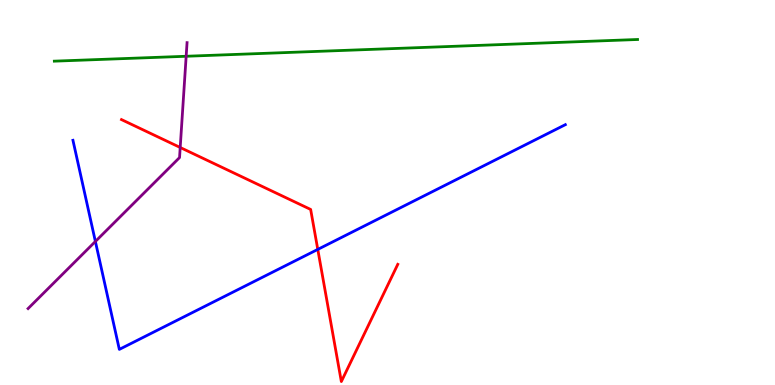[{'lines': ['blue', 'red'], 'intersections': [{'x': 4.1, 'y': 3.52}]}, {'lines': ['green', 'red'], 'intersections': []}, {'lines': ['purple', 'red'], 'intersections': [{'x': 2.33, 'y': 6.17}]}, {'lines': ['blue', 'green'], 'intersections': []}, {'lines': ['blue', 'purple'], 'intersections': [{'x': 1.23, 'y': 3.73}]}, {'lines': ['green', 'purple'], 'intersections': [{'x': 2.4, 'y': 8.54}]}]